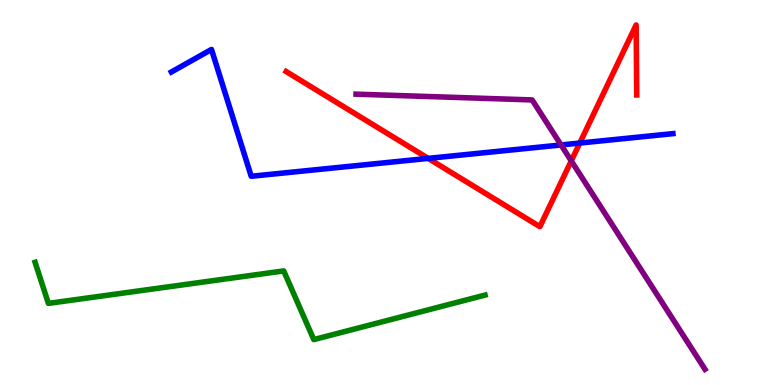[{'lines': ['blue', 'red'], 'intersections': [{'x': 5.52, 'y': 5.89}, {'x': 7.48, 'y': 6.28}]}, {'lines': ['green', 'red'], 'intersections': []}, {'lines': ['purple', 'red'], 'intersections': [{'x': 7.37, 'y': 5.82}]}, {'lines': ['blue', 'green'], 'intersections': []}, {'lines': ['blue', 'purple'], 'intersections': [{'x': 7.24, 'y': 6.23}]}, {'lines': ['green', 'purple'], 'intersections': []}]